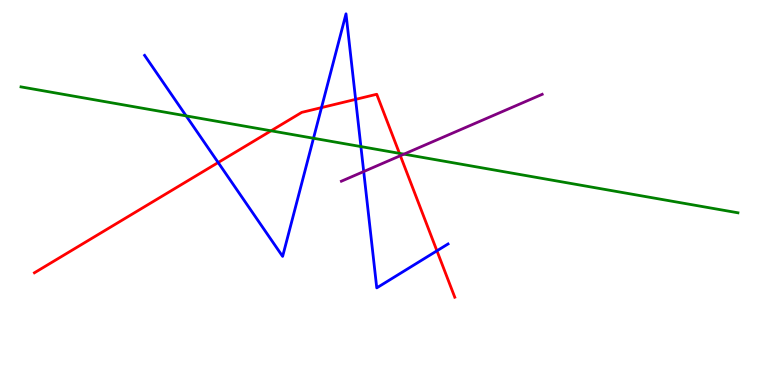[{'lines': ['blue', 'red'], 'intersections': [{'x': 2.82, 'y': 5.78}, {'x': 4.15, 'y': 7.2}, {'x': 4.59, 'y': 7.42}, {'x': 5.64, 'y': 3.49}]}, {'lines': ['green', 'red'], 'intersections': [{'x': 3.5, 'y': 6.6}, {'x': 5.15, 'y': 6.02}]}, {'lines': ['purple', 'red'], 'intersections': [{'x': 5.17, 'y': 5.96}]}, {'lines': ['blue', 'green'], 'intersections': [{'x': 2.4, 'y': 6.99}, {'x': 4.05, 'y': 6.41}, {'x': 4.66, 'y': 6.19}]}, {'lines': ['blue', 'purple'], 'intersections': [{'x': 4.69, 'y': 5.54}]}, {'lines': ['green', 'purple'], 'intersections': [{'x': 5.21, 'y': 6.0}]}]